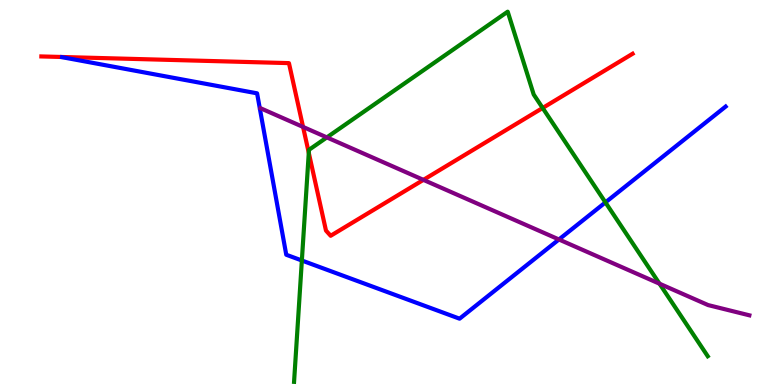[{'lines': ['blue', 'red'], 'intersections': []}, {'lines': ['green', 'red'], 'intersections': [{'x': 3.98, 'y': 6.03}, {'x': 7.0, 'y': 7.2}]}, {'lines': ['purple', 'red'], 'intersections': [{'x': 3.91, 'y': 6.7}, {'x': 5.46, 'y': 5.33}]}, {'lines': ['blue', 'green'], 'intersections': [{'x': 3.89, 'y': 3.23}, {'x': 7.81, 'y': 4.74}]}, {'lines': ['blue', 'purple'], 'intersections': [{'x': 7.21, 'y': 3.78}]}, {'lines': ['green', 'purple'], 'intersections': [{'x': 4.22, 'y': 6.43}, {'x': 8.51, 'y': 2.63}]}]